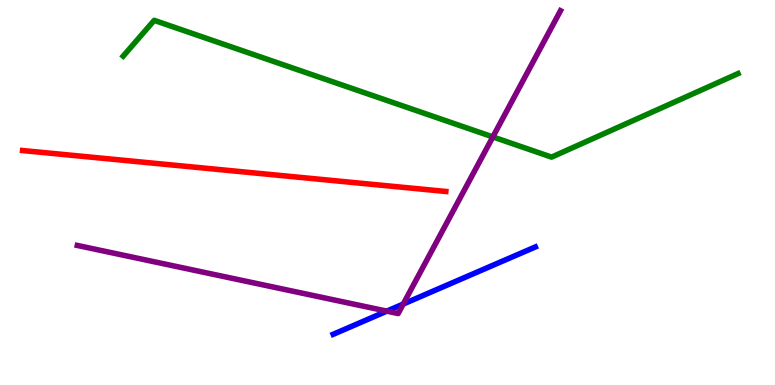[{'lines': ['blue', 'red'], 'intersections': []}, {'lines': ['green', 'red'], 'intersections': []}, {'lines': ['purple', 'red'], 'intersections': []}, {'lines': ['blue', 'green'], 'intersections': []}, {'lines': ['blue', 'purple'], 'intersections': [{'x': 4.99, 'y': 1.92}, {'x': 5.2, 'y': 2.1}]}, {'lines': ['green', 'purple'], 'intersections': [{'x': 6.36, 'y': 6.44}]}]